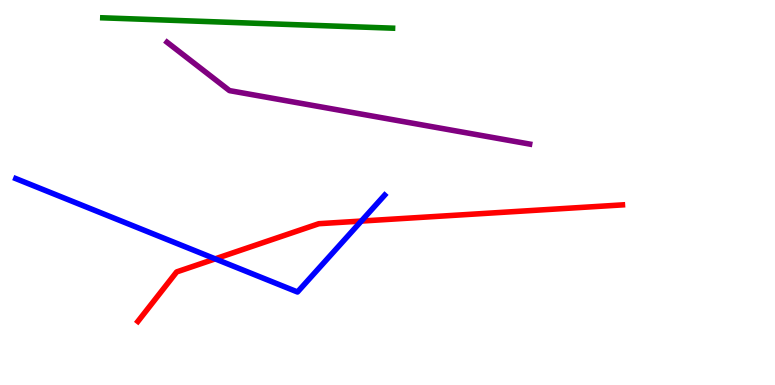[{'lines': ['blue', 'red'], 'intersections': [{'x': 2.78, 'y': 3.28}, {'x': 4.66, 'y': 4.26}]}, {'lines': ['green', 'red'], 'intersections': []}, {'lines': ['purple', 'red'], 'intersections': []}, {'lines': ['blue', 'green'], 'intersections': []}, {'lines': ['blue', 'purple'], 'intersections': []}, {'lines': ['green', 'purple'], 'intersections': []}]